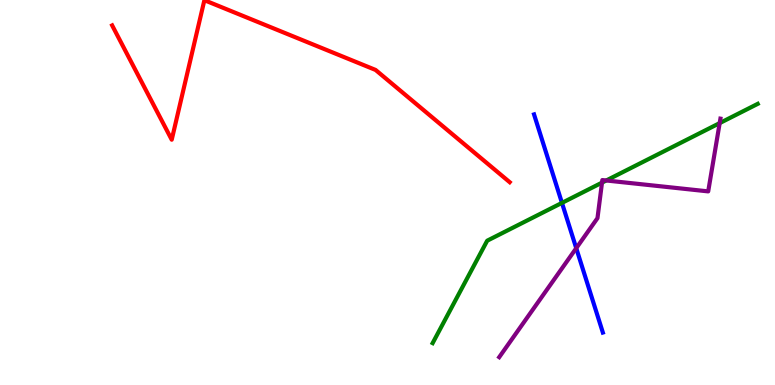[{'lines': ['blue', 'red'], 'intersections': []}, {'lines': ['green', 'red'], 'intersections': []}, {'lines': ['purple', 'red'], 'intersections': []}, {'lines': ['blue', 'green'], 'intersections': [{'x': 7.25, 'y': 4.73}]}, {'lines': ['blue', 'purple'], 'intersections': [{'x': 7.44, 'y': 3.55}]}, {'lines': ['green', 'purple'], 'intersections': [{'x': 7.77, 'y': 5.26}, {'x': 7.82, 'y': 5.31}, {'x': 9.29, 'y': 6.8}]}]